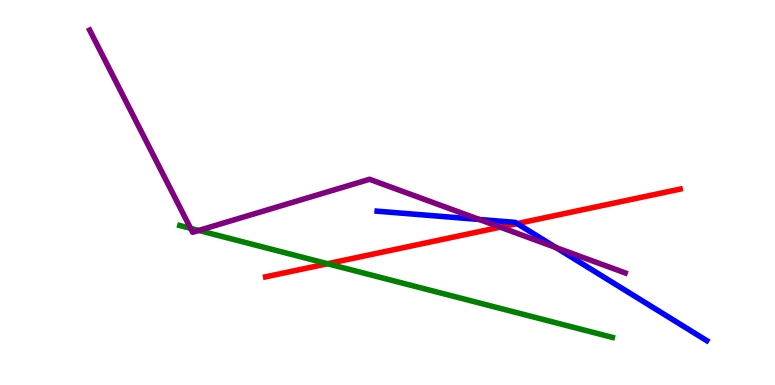[{'lines': ['blue', 'red'], 'intersections': [{'x': 6.67, 'y': 4.19}]}, {'lines': ['green', 'red'], 'intersections': [{'x': 4.23, 'y': 3.15}]}, {'lines': ['purple', 'red'], 'intersections': [{'x': 6.46, 'y': 4.1}]}, {'lines': ['blue', 'green'], 'intersections': []}, {'lines': ['blue', 'purple'], 'intersections': [{'x': 6.18, 'y': 4.3}, {'x': 7.17, 'y': 3.57}]}, {'lines': ['green', 'purple'], 'intersections': [{'x': 2.46, 'y': 4.07}, {'x': 2.56, 'y': 4.01}]}]